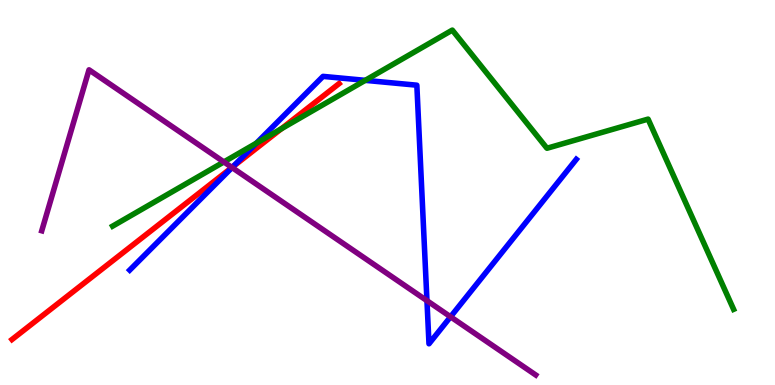[{'lines': ['blue', 'red'], 'intersections': [{'x': 3.01, 'y': 5.67}]}, {'lines': ['green', 'red'], 'intersections': [{'x': 3.63, 'y': 6.66}]}, {'lines': ['purple', 'red'], 'intersections': [{'x': 2.99, 'y': 5.65}]}, {'lines': ['blue', 'green'], 'intersections': [{'x': 3.31, 'y': 6.28}, {'x': 4.71, 'y': 7.91}]}, {'lines': ['blue', 'purple'], 'intersections': [{'x': 2.99, 'y': 5.65}, {'x': 5.51, 'y': 2.19}, {'x': 5.81, 'y': 1.77}]}, {'lines': ['green', 'purple'], 'intersections': [{'x': 2.89, 'y': 5.79}]}]